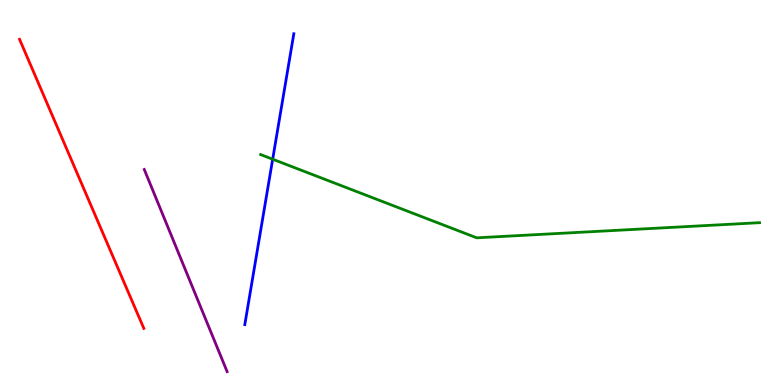[{'lines': ['blue', 'red'], 'intersections': []}, {'lines': ['green', 'red'], 'intersections': []}, {'lines': ['purple', 'red'], 'intersections': []}, {'lines': ['blue', 'green'], 'intersections': [{'x': 3.52, 'y': 5.86}]}, {'lines': ['blue', 'purple'], 'intersections': []}, {'lines': ['green', 'purple'], 'intersections': []}]